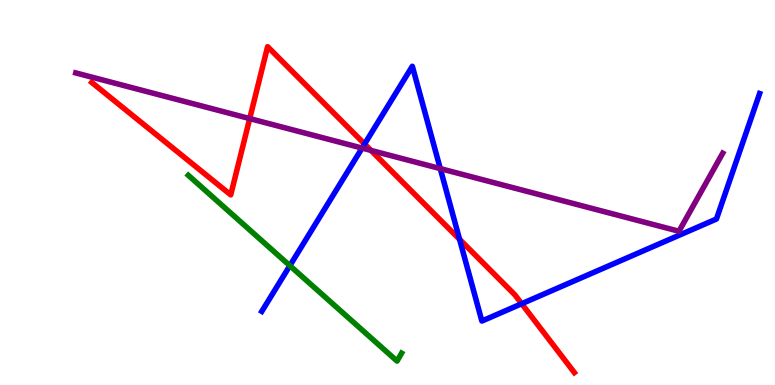[{'lines': ['blue', 'red'], 'intersections': [{'x': 4.7, 'y': 6.26}, {'x': 5.93, 'y': 3.78}, {'x': 6.73, 'y': 2.11}]}, {'lines': ['green', 'red'], 'intersections': []}, {'lines': ['purple', 'red'], 'intersections': [{'x': 3.22, 'y': 6.92}, {'x': 4.79, 'y': 6.09}]}, {'lines': ['blue', 'green'], 'intersections': [{'x': 3.74, 'y': 3.1}]}, {'lines': ['blue', 'purple'], 'intersections': [{'x': 4.67, 'y': 6.15}, {'x': 5.68, 'y': 5.62}]}, {'lines': ['green', 'purple'], 'intersections': []}]